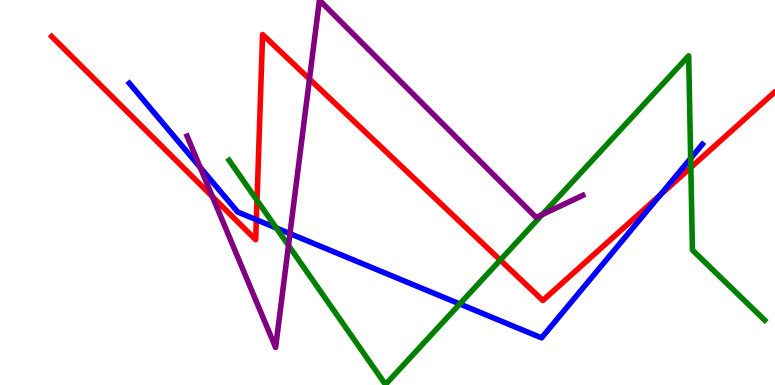[{'lines': ['blue', 'red'], 'intersections': [{'x': 3.31, 'y': 4.29}, {'x': 8.52, 'y': 4.94}]}, {'lines': ['green', 'red'], 'intersections': [{'x': 3.32, 'y': 4.8}, {'x': 6.45, 'y': 3.24}, {'x': 8.91, 'y': 5.65}]}, {'lines': ['purple', 'red'], 'intersections': [{'x': 2.74, 'y': 4.89}, {'x': 3.99, 'y': 7.95}]}, {'lines': ['blue', 'green'], 'intersections': [{'x': 3.57, 'y': 4.08}, {'x': 5.93, 'y': 2.1}, {'x': 8.91, 'y': 5.89}]}, {'lines': ['blue', 'purple'], 'intersections': [{'x': 2.58, 'y': 5.65}, {'x': 3.74, 'y': 3.93}]}, {'lines': ['green', 'purple'], 'intersections': [{'x': 3.72, 'y': 3.62}, {'x': 7.0, 'y': 4.43}]}]